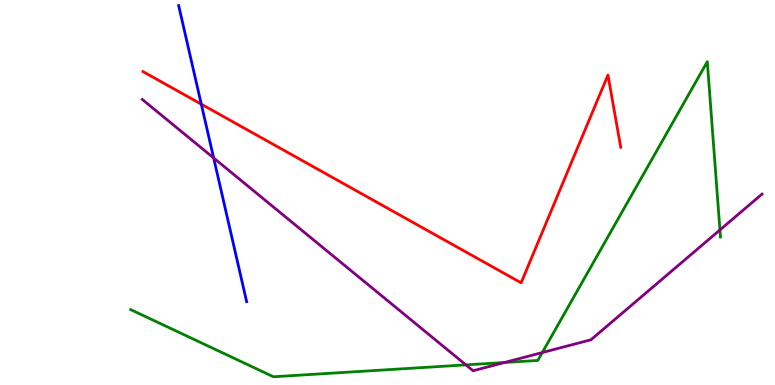[{'lines': ['blue', 'red'], 'intersections': [{'x': 2.6, 'y': 7.29}]}, {'lines': ['green', 'red'], 'intersections': []}, {'lines': ['purple', 'red'], 'intersections': []}, {'lines': ['blue', 'green'], 'intersections': []}, {'lines': ['blue', 'purple'], 'intersections': [{'x': 2.76, 'y': 5.9}]}, {'lines': ['green', 'purple'], 'intersections': [{'x': 6.01, 'y': 0.523}, {'x': 6.51, 'y': 0.585}, {'x': 7.0, 'y': 0.843}, {'x': 9.29, 'y': 4.03}]}]